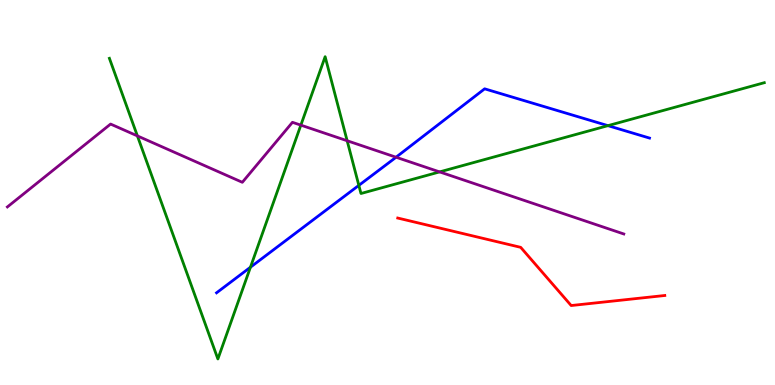[{'lines': ['blue', 'red'], 'intersections': []}, {'lines': ['green', 'red'], 'intersections': []}, {'lines': ['purple', 'red'], 'intersections': []}, {'lines': ['blue', 'green'], 'intersections': [{'x': 3.23, 'y': 3.06}, {'x': 4.63, 'y': 5.19}, {'x': 7.84, 'y': 6.74}]}, {'lines': ['blue', 'purple'], 'intersections': [{'x': 5.11, 'y': 5.92}]}, {'lines': ['green', 'purple'], 'intersections': [{'x': 1.77, 'y': 6.47}, {'x': 3.88, 'y': 6.75}, {'x': 4.48, 'y': 6.34}, {'x': 5.67, 'y': 5.54}]}]